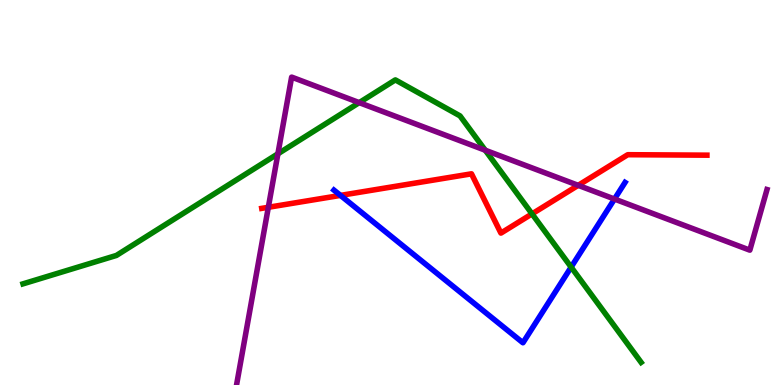[{'lines': ['blue', 'red'], 'intersections': [{'x': 4.39, 'y': 4.92}]}, {'lines': ['green', 'red'], 'intersections': [{'x': 6.86, 'y': 4.44}]}, {'lines': ['purple', 'red'], 'intersections': [{'x': 3.46, 'y': 4.62}, {'x': 7.46, 'y': 5.19}]}, {'lines': ['blue', 'green'], 'intersections': [{'x': 7.37, 'y': 3.06}]}, {'lines': ['blue', 'purple'], 'intersections': [{'x': 7.93, 'y': 4.83}]}, {'lines': ['green', 'purple'], 'intersections': [{'x': 3.59, 'y': 6.01}, {'x': 4.64, 'y': 7.33}, {'x': 6.26, 'y': 6.1}]}]